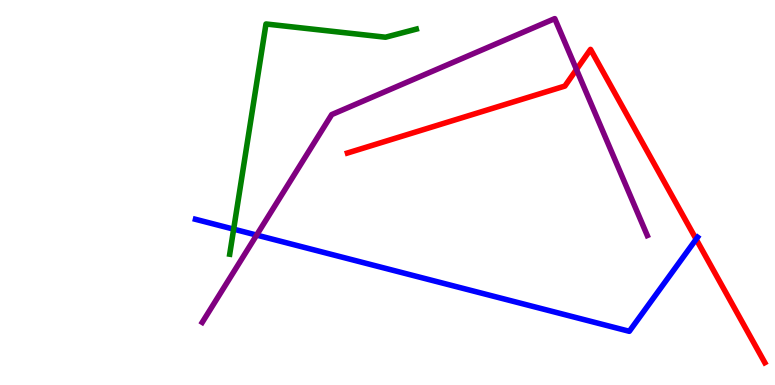[{'lines': ['blue', 'red'], 'intersections': [{'x': 8.98, 'y': 3.79}]}, {'lines': ['green', 'red'], 'intersections': []}, {'lines': ['purple', 'red'], 'intersections': [{'x': 7.44, 'y': 8.2}]}, {'lines': ['blue', 'green'], 'intersections': [{'x': 3.01, 'y': 4.05}]}, {'lines': ['blue', 'purple'], 'intersections': [{'x': 3.31, 'y': 3.89}]}, {'lines': ['green', 'purple'], 'intersections': []}]